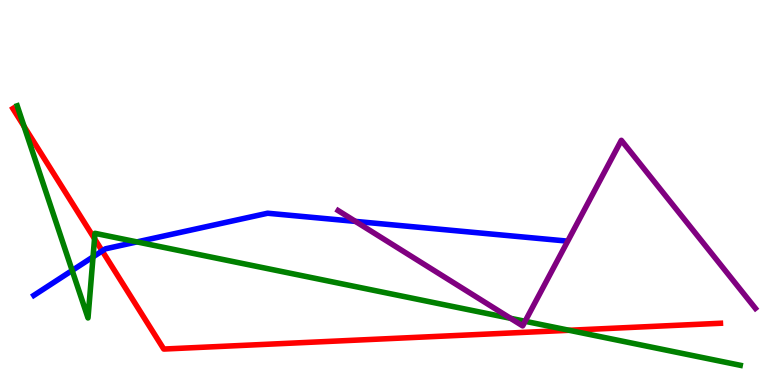[{'lines': ['blue', 'red'], 'intersections': [{'x': 1.32, 'y': 3.48}]}, {'lines': ['green', 'red'], 'intersections': [{'x': 0.311, 'y': 6.72}, {'x': 1.22, 'y': 3.8}, {'x': 7.34, 'y': 1.42}]}, {'lines': ['purple', 'red'], 'intersections': []}, {'lines': ['blue', 'green'], 'intersections': [{'x': 0.931, 'y': 2.98}, {'x': 1.2, 'y': 3.33}, {'x': 1.77, 'y': 3.72}]}, {'lines': ['blue', 'purple'], 'intersections': [{'x': 4.59, 'y': 4.25}]}, {'lines': ['green', 'purple'], 'intersections': [{'x': 6.59, 'y': 1.73}, {'x': 6.78, 'y': 1.65}]}]